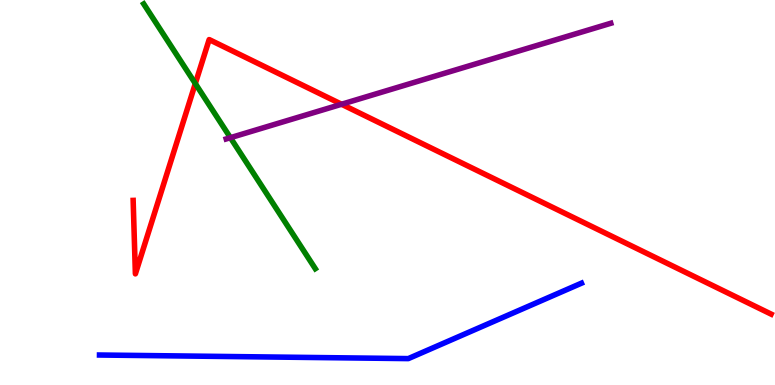[{'lines': ['blue', 'red'], 'intersections': []}, {'lines': ['green', 'red'], 'intersections': [{'x': 2.52, 'y': 7.83}]}, {'lines': ['purple', 'red'], 'intersections': [{'x': 4.41, 'y': 7.29}]}, {'lines': ['blue', 'green'], 'intersections': []}, {'lines': ['blue', 'purple'], 'intersections': []}, {'lines': ['green', 'purple'], 'intersections': [{'x': 2.97, 'y': 6.42}]}]